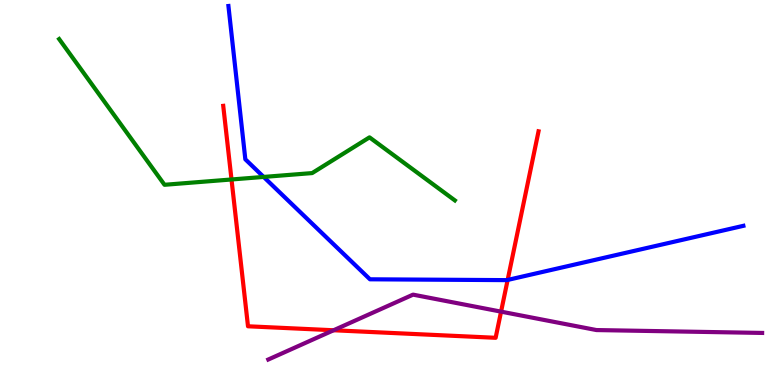[{'lines': ['blue', 'red'], 'intersections': [{'x': 6.55, 'y': 2.73}]}, {'lines': ['green', 'red'], 'intersections': [{'x': 2.99, 'y': 5.34}]}, {'lines': ['purple', 'red'], 'intersections': [{'x': 4.3, 'y': 1.42}, {'x': 6.47, 'y': 1.91}]}, {'lines': ['blue', 'green'], 'intersections': [{'x': 3.4, 'y': 5.4}]}, {'lines': ['blue', 'purple'], 'intersections': []}, {'lines': ['green', 'purple'], 'intersections': []}]